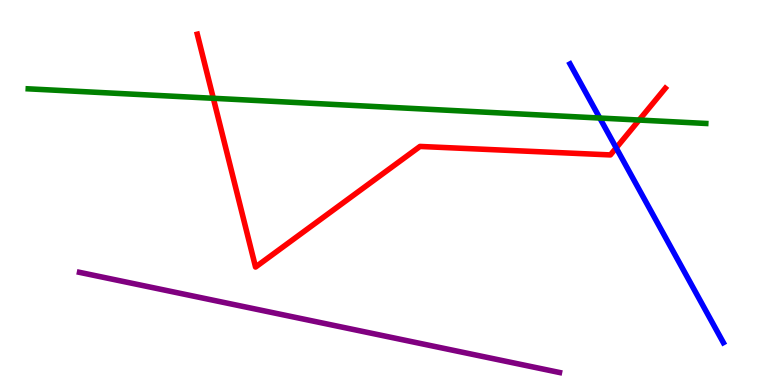[{'lines': ['blue', 'red'], 'intersections': [{'x': 7.95, 'y': 6.16}]}, {'lines': ['green', 'red'], 'intersections': [{'x': 2.75, 'y': 7.45}, {'x': 8.25, 'y': 6.88}]}, {'lines': ['purple', 'red'], 'intersections': []}, {'lines': ['blue', 'green'], 'intersections': [{'x': 7.74, 'y': 6.93}]}, {'lines': ['blue', 'purple'], 'intersections': []}, {'lines': ['green', 'purple'], 'intersections': []}]